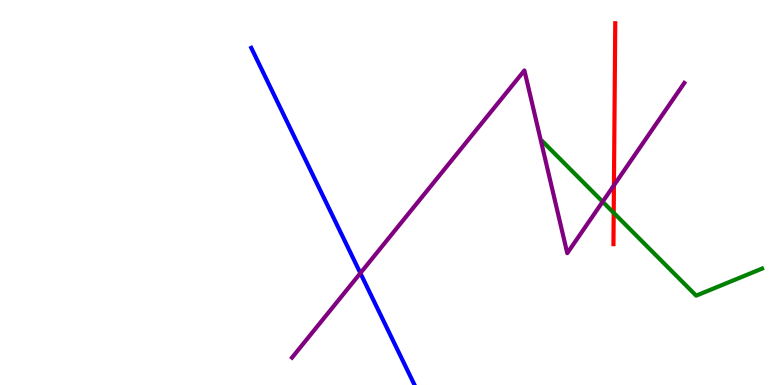[{'lines': ['blue', 'red'], 'intersections': []}, {'lines': ['green', 'red'], 'intersections': [{'x': 7.92, 'y': 4.47}]}, {'lines': ['purple', 'red'], 'intersections': [{'x': 7.92, 'y': 5.19}]}, {'lines': ['blue', 'green'], 'intersections': []}, {'lines': ['blue', 'purple'], 'intersections': [{'x': 4.65, 'y': 2.91}]}, {'lines': ['green', 'purple'], 'intersections': [{'x': 7.78, 'y': 4.76}]}]